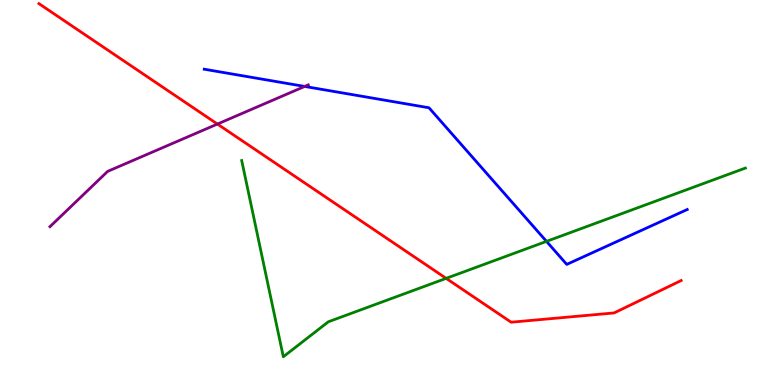[{'lines': ['blue', 'red'], 'intersections': []}, {'lines': ['green', 'red'], 'intersections': [{'x': 5.76, 'y': 2.77}]}, {'lines': ['purple', 'red'], 'intersections': [{'x': 2.81, 'y': 6.78}]}, {'lines': ['blue', 'green'], 'intersections': [{'x': 7.05, 'y': 3.73}]}, {'lines': ['blue', 'purple'], 'intersections': [{'x': 3.93, 'y': 7.75}]}, {'lines': ['green', 'purple'], 'intersections': []}]